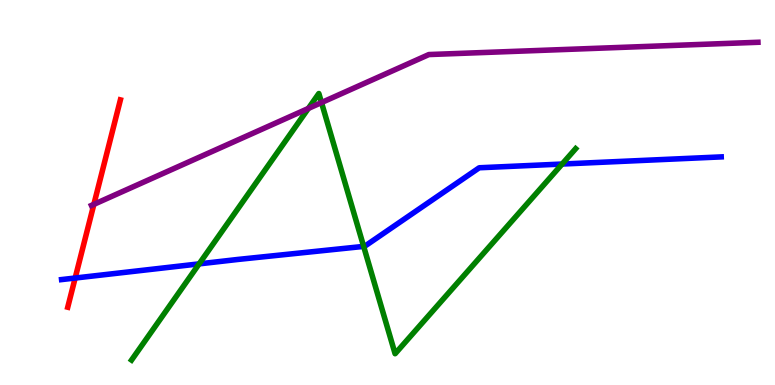[{'lines': ['blue', 'red'], 'intersections': [{'x': 0.97, 'y': 2.78}]}, {'lines': ['green', 'red'], 'intersections': []}, {'lines': ['purple', 'red'], 'intersections': [{'x': 1.21, 'y': 4.69}]}, {'lines': ['blue', 'green'], 'intersections': [{'x': 2.57, 'y': 3.15}, {'x': 4.69, 'y': 3.6}, {'x': 7.25, 'y': 5.74}]}, {'lines': ['blue', 'purple'], 'intersections': []}, {'lines': ['green', 'purple'], 'intersections': [{'x': 3.98, 'y': 7.18}, {'x': 4.15, 'y': 7.34}]}]